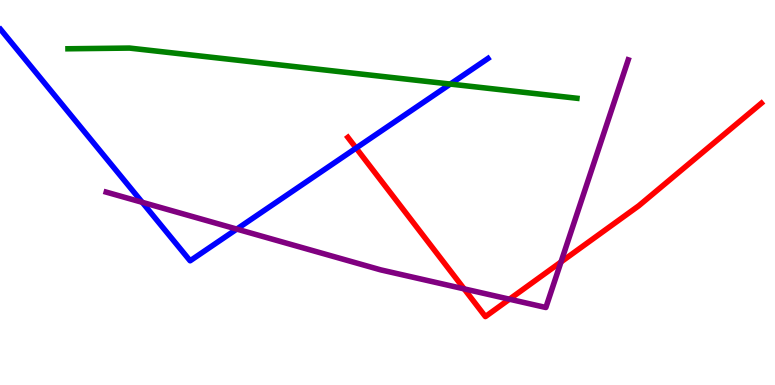[{'lines': ['blue', 'red'], 'intersections': [{'x': 4.59, 'y': 6.15}]}, {'lines': ['green', 'red'], 'intersections': []}, {'lines': ['purple', 'red'], 'intersections': [{'x': 5.99, 'y': 2.5}, {'x': 6.57, 'y': 2.23}, {'x': 7.24, 'y': 3.2}]}, {'lines': ['blue', 'green'], 'intersections': [{'x': 5.81, 'y': 7.82}]}, {'lines': ['blue', 'purple'], 'intersections': [{'x': 1.84, 'y': 4.75}, {'x': 3.06, 'y': 4.05}]}, {'lines': ['green', 'purple'], 'intersections': []}]